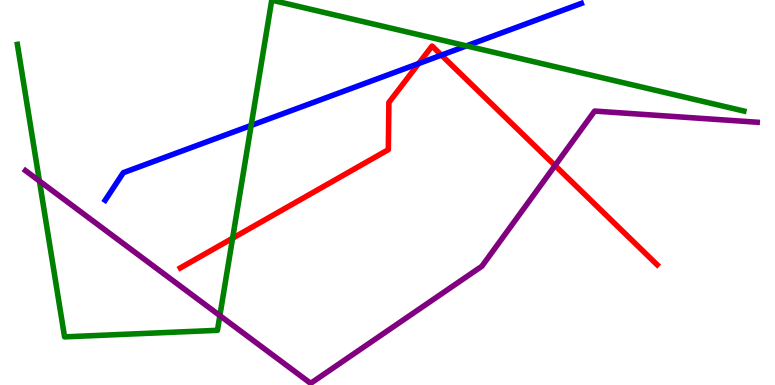[{'lines': ['blue', 'red'], 'intersections': [{'x': 5.4, 'y': 8.35}, {'x': 5.7, 'y': 8.57}]}, {'lines': ['green', 'red'], 'intersections': [{'x': 3.0, 'y': 3.81}]}, {'lines': ['purple', 'red'], 'intersections': [{'x': 7.16, 'y': 5.7}]}, {'lines': ['blue', 'green'], 'intersections': [{'x': 3.24, 'y': 6.74}, {'x': 6.02, 'y': 8.81}]}, {'lines': ['blue', 'purple'], 'intersections': []}, {'lines': ['green', 'purple'], 'intersections': [{'x': 0.509, 'y': 5.3}, {'x': 2.84, 'y': 1.8}]}]